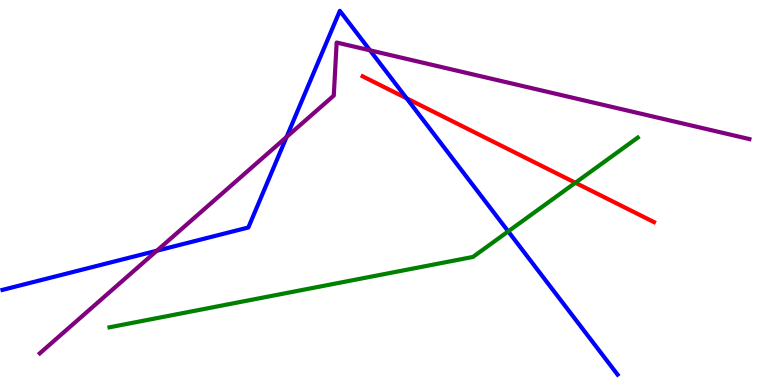[{'lines': ['blue', 'red'], 'intersections': [{'x': 5.25, 'y': 7.45}]}, {'lines': ['green', 'red'], 'intersections': [{'x': 7.42, 'y': 5.25}]}, {'lines': ['purple', 'red'], 'intersections': []}, {'lines': ['blue', 'green'], 'intersections': [{'x': 6.56, 'y': 3.99}]}, {'lines': ['blue', 'purple'], 'intersections': [{'x': 2.02, 'y': 3.49}, {'x': 3.7, 'y': 6.44}, {'x': 4.77, 'y': 8.69}]}, {'lines': ['green', 'purple'], 'intersections': []}]